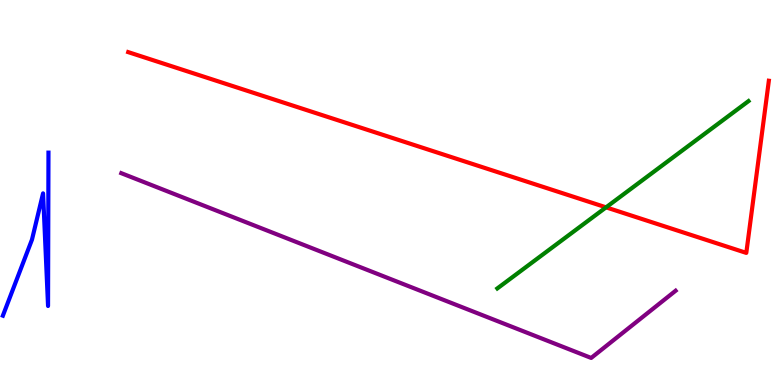[{'lines': ['blue', 'red'], 'intersections': []}, {'lines': ['green', 'red'], 'intersections': [{'x': 7.82, 'y': 4.61}]}, {'lines': ['purple', 'red'], 'intersections': []}, {'lines': ['blue', 'green'], 'intersections': []}, {'lines': ['blue', 'purple'], 'intersections': []}, {'lines': ['green', 'purple'], 'intersections': []}]